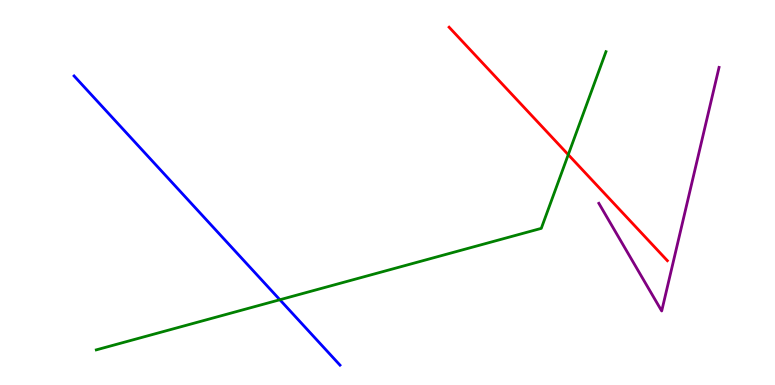[{'lines': ['blue', 'red'], 'intersections': []}, {'lines': ['green', 'red'], 'intersections': [{'x': 7.33, 'y': 5.98}]}, {'lines': ['purple', 'red'], 'intersections': []}, {'lines': ['blue', 'green'], 'intersections': [{'x': 3.61, 'y': 2.21}]}, {'lines': ['blue', 'purple'], 'intersections': []}, {'lines': ['green', 'purple'], 'intersections': []}]